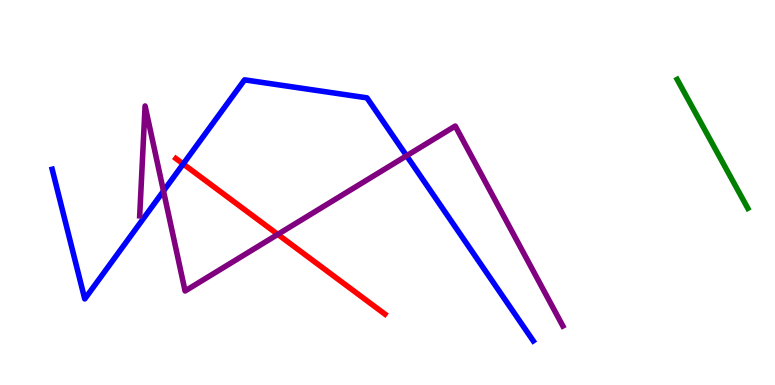[{'lines': ['blue', 'red'], 'intersections': [{'x': 2.36, 'y': 5.74}]}, {'lines': ['green', 'red'], 'intersections': []}, {'lines': ['purple', 'red'], 'intersections': [{'x': 3.58, 'y': 3.91}]}, {'lines': ['blue', 'green'], 'intersections': []}, {'lines': ['blue', 'purple'], 'intersections': [{'x': 2.11, 'y': 5.04}, {'x': 5.25, 'y': 5.95}]}, {'lines': ['green', 'purple'], 'intersections': []}]